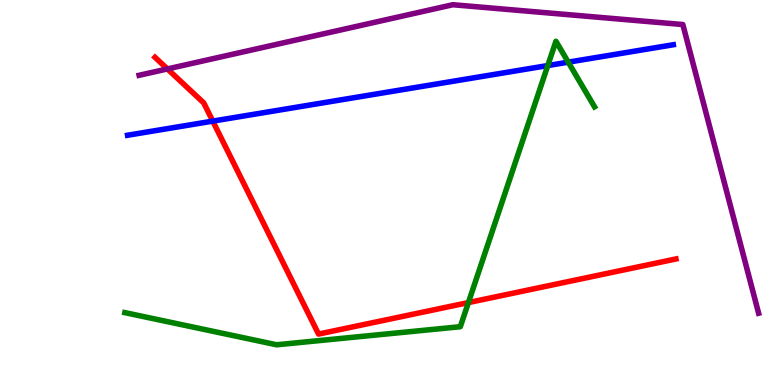[{'lines': ['blue', 'red'], 'intersections': [{'x': 2.75, 'y': 6.85}]}, {'lines': ['green', 'red'], 'intersections': [{'x': 6.04, 'y': 2.14}]}, {'lines': ['purple', 'red'], 'intersections': [{'x': 2.16, 'y': 8.21}]}, {'lines': ['blue', 'green'], 'intersections': [{'x': 7.07, 'y': 8.3}, {'x': 7.33, 'y': 8.39}]}, {'lines': ['blue', 'purple'], 'intersections': []}, {'lines': ['green', 'purple'], 'intersections': []}]